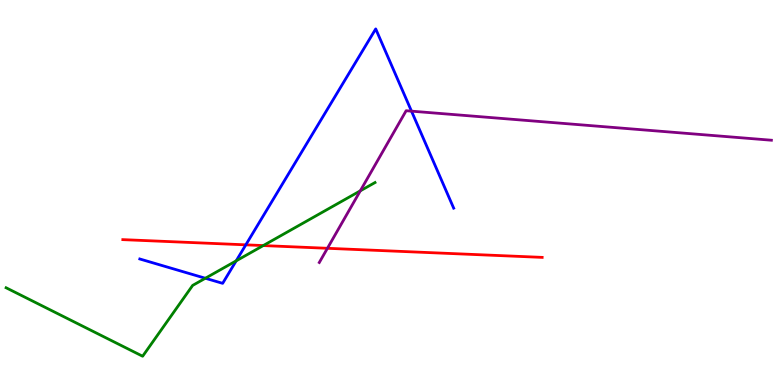[{'lines': ['blue', 'red'], 'intersections': [{'x': 3.17, 'y': 3.64}]}, {'lines': ['green', 'red'], 'intersections': [{'x': 3.4, 'y': 3.62}]}, {'lines': ['purple', 'red'], 'intersections': [{'x': 4.22, 'y': 3.55}]}, {'lines': ['blue', 'green'], 'intersections': [{'x': 2.65, 'y': 2.77}, {'x': 3.05, 'y': 3.22}]}, {'lines': ['blue', 'purple'], 'intersections': [{'x': 5.31, 'y': 7.11}]}, {'lines': ['green', 'purple'], 'intersections': [{'x': 4.65, 'y': 5.04}]}]